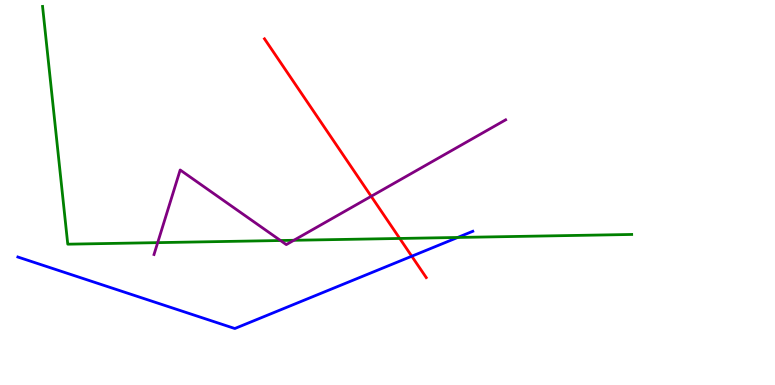[{'lines': ['blue', 'red'], 'intersections': [{'x': 5.31, 'y': 3.34}]}, {'lines': ['green', 'red'], 'intersections': [{'x': 5.16, 'y': 3.81}]}, {'lines': ['purple', 'red'], 'intersections': [{'x': 4.79, 'y': 4.9}]}, {'lines': ['blue', 'green'], 'intersections': [{'x': 5.91, 'y': 3.83}]}, {'lines': ['blue', 'purple'], 'intersections': []}, {'lines': ['green', 'purple'], 'intersections': [{'x': 2.03, 'y': 3.7}, {'x': 3.62, 'y': 3.75}, {'x': 3.79, 'y': 3.76}]}]